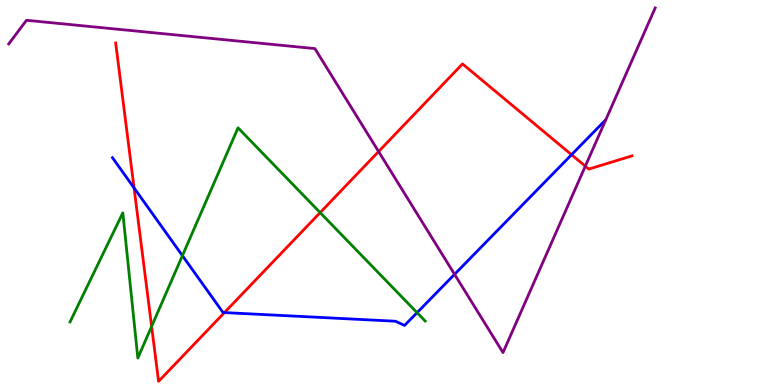[{'lines': ['blue', 'red'], 'intersections': [{'x': 1.73, 'y': 5.12}, {'x': 2.9, 'y': 1.88}, {'x': 7.37, 'y': 5.98}]}, {'lines': ['green', 'red'], 'intersections': [{'x': 1.96, 'y': 1.52}, {'x': 4.13, 'y': 4.48}]}, {'lines': ['purple', 'red'], 'intersections': [{'x': 4.89, 'y': 6.06}, {'x': 7.55, 'y': 5.68}]}, {'lines': ['blue', 'green'], 'intersections': [{'x': 2.35, 'y': 3.36}, {'x': 5.38, 'y': 1.88}]}, {'lines': ['blue', 'purple'], 'intersections': [{'x': 5.87, 'y': 2.87}]}, {'lines': ['green', 'purple'], 'intersections': []}]